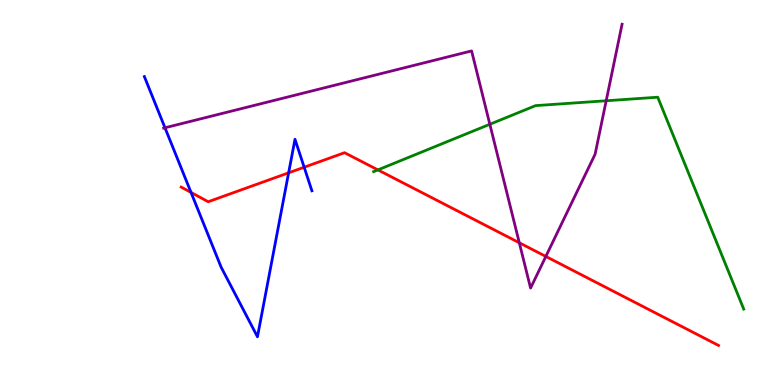[{'lines': ['blue', 'red'], 'intersections': [{'x': 2.46, 'y': 5.0}, {'x': 3.72, 'y': 5.51}, {'x': 3.92, 'y': 5.66}]}, {'lines': ['green', 'red'], 'intersections': [{'x': 4.88, 'y': 5.59}]}, {'lines': ['purple', 'red'], 'intersections': [{'x': 6.7, 'y': 3.69}, {'x': 7.04, 'y': 3.34}]}, {'lines': ['blue', 'green'], 'intersections': []}, {'lines': ['blue', 'purple'], 'intersections': [{'x': 2.13, 'y': 6.68}]}, {'lines': ['green', 'purple'], 'intersections': [{'x': 6.32, 'y': 6.77}, {'x': 7.82, 'y': 7.38}]}]